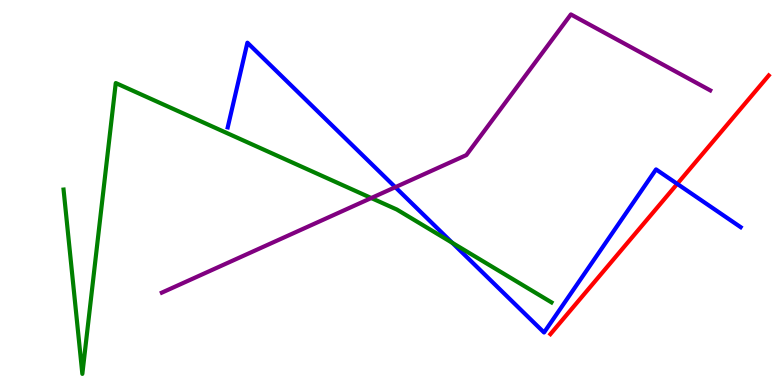[{'lines': ['blue', 'red'], 'intersections': [{'x': 8.74, 'y': 5.22}]}, {'lines': ['green', 'red'], 'intersections': []}, {'lines': ['purple', 'red'], 'intersections': []}, {'lines': ['blue', 'green'], 'intersections': [{'x': 5.84, 'y': 3.69}]}, {'lines': ['blue', 'purple'], 'intersections': [{'x': 5.1, 'y': 5.14}]}, {'lines': ['green', 'purple'], 'intersections': [{'x': 4.79, 'y': 4.86}]}]